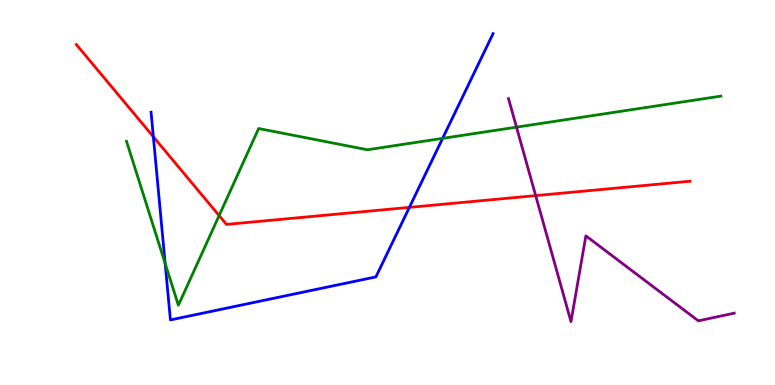[{'lines': ['blue', 'red'], 'intersections': [{'x': 1.98, 'y': 6.45}, {'x': 5.28, 'y': 4.61}]}, {'lines': ['green', 'red'], 'intersections': [{'x': 2.83, 'y': 4.4}]}, {'lines': ['purple', 'red'], 'intersections': [{'x': 6.91, 'y': 4.92}]}, {'lines': ['blue', 'green'], 'intersections': [{'x': 2.13, 'y': 3.16}, {'x': 5.71, 'y': 6.41}]}, {'lines': ['blue', 'purple'], 'intersections': []}, {'lines': ['green', 'purple'], 'intersections': [{'x': 6.66, 'y': 6.7}]}]